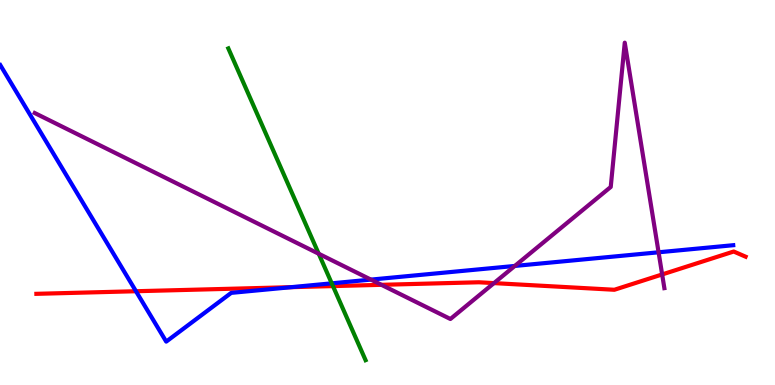[{'lines': ['blue', 'red'], 'intersections': [{'x': 1.75, 'y': 2.44}, {'x': 3.76, 'y': 2.54}]}, {'lines': ['green', 'red'], 'intersections': [{'x': 4.3, 'y': 2.57}]}, {'lines': ['purple', 'red'], 'intersections': [{'x': 4.92, 'y': 2.6}, {'x': 6.37, 'y': 2.65}, {'x': 8.54, 'y': 2.87}]}, {'lines': ['blue', 'green'], 'intersections': [{'x': 4.28, 'y': 2.64}]}, {'lines': ['blue', 'purple'], 'intersections': [{'x': 4.79, 'y': 2.74}, {'x': 6.64, 'y': 3.09}, {'x': 8.5, 'y': 3.45}]}, {'lines': ['green', 'purple'], 'intersections': [{'x': 4.11, 'y': 3.41}]}]